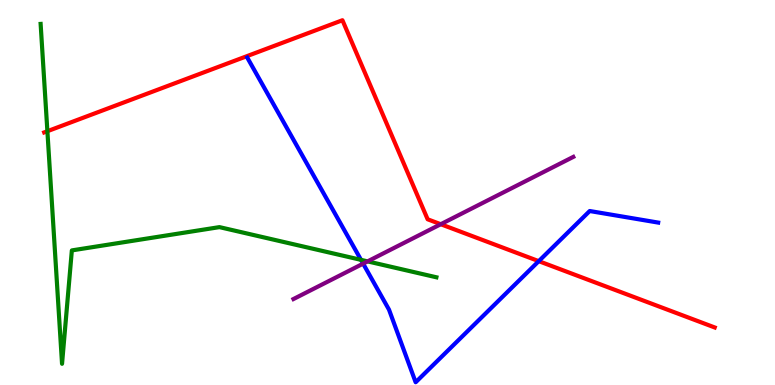[{'lines': ['blue', 'red'], 'intersections': [{'x': 6.95, 'y': 3.22}]}, {'lines': ['green', 'red'], 'intersections': [{'x': 0.611, 'y': 6.59}]}, {'lines': ['purple', 'red'], 'intersections': [{'x': 5.69, 'y': 4.18}]}, {'lines': ['blue', 'green'], 'intersections': [{'x': 4.66, 'y': 3.25}]}, {'lines': ['blue', 'purple'], 'intersections': [{'x': 4.69, 'y': 3.15}]}, {'lines': ['green', 'purple'], 'intersections': [{'x': 4.74, 'y': 3.21}]}]